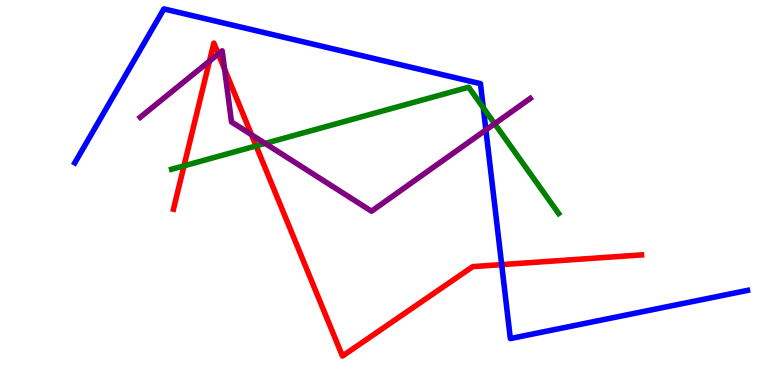[{'lines': ['blue', 'red'], 'intersections': [{'x': 6.47, 'y': 3.13}]}, {'lines': ['green', 'red'], 'intersections': [{'x': 2.37, 'y': 5.69}, {'x': 3.3, 'y': 6.21}]}, {'lines': ['purple', 'red'], 'intersections': [{'x': 2.7, 'y': 8.41}, {'x': 2.82, 'y': 8.6}, {'x': 2.9, 'y': 8.2}, {'x': 3.25, 'y': 6.5}]}, {'lines': ['blue', 'green'], 'intersections': [{'x': 6.24, 'y': 7.2}]}, {'lines': ['blue', 'purple'], 'intersections': [{'x': 6.27, 'y': 6.62}]}, {'lines': ['green', 'purple'], 'intersections': [{'x': 3.42, 'y': 6.27}, {'x': 6.38, 'y': 6.79}]}]